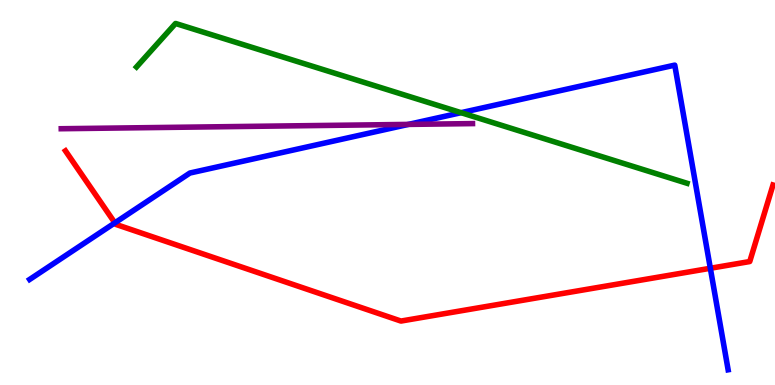[{'lines': ['blue', 'red'], 'intersections': [{'x': 1.48, 'y': 4.21}, {'x': 9.17, 'y': 3.03}]}, {'lines': ['green', 'red'], 'intersections': []}, {'lines': ['purple', 'red'], 'intersections': []}, {'lines': ['blue', 'green'], 'intersections': [{'x': 5.95, 'y': 7.07}]}, {'lines': ['blue', 'purple'], 'intersections': [{'x': 5.27, 'y': 6.77}]}, {'lines': ['green', 'purple'], 'intersections': []}]